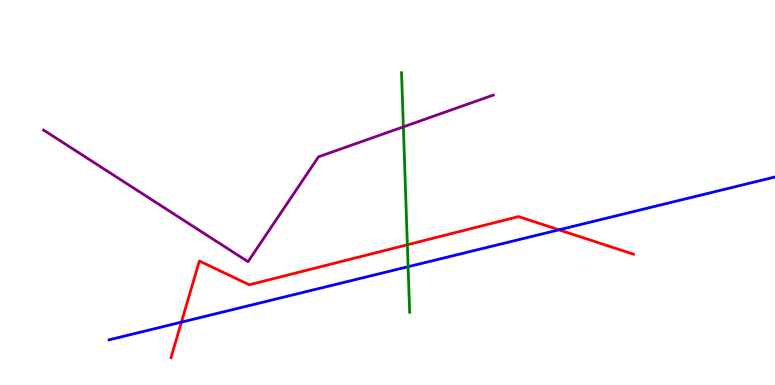[{'lines': ['blue', 'red'], 'intersections': [{'x': 2.34, 'y': 1.63}, {'x': 7.21, 'y': 4.03}]}, {'lines': ['green', 'red'], 'intersections': [{'x': 5.26, 'y': 3.64}]}, {'lines': ['purple', 'red'], 'intersections': []}, {'lines': ['blue', 'green'], 'intersections': [{'x': 5.27, 'y': 3.07}]}, {'lines': ['blue', 'purple'], 'intersections': []}, {'lines': ['green', 'purple'], 'intersections': [{'x': 5.2, 'y': 6.7}]}]